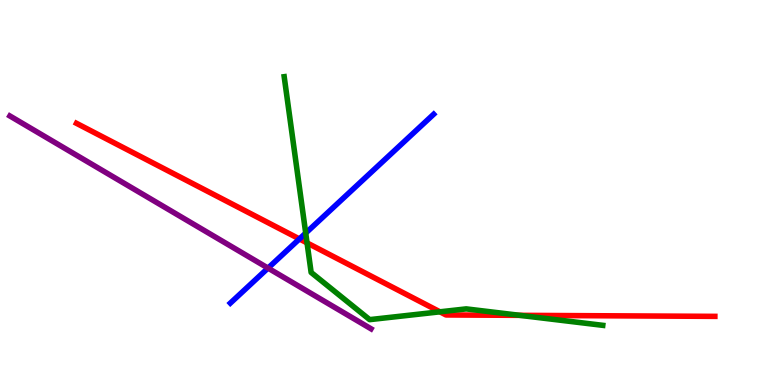[{'lines': ['blue', 'red'], 'intersections': [{'x': 3.86, 'y': 3.79}]}, {'lines': ['green', 'red'], 'intersections': [{'x': 3.96, 'y': 3.69}, {'x': 5.68, 'y': 1.9}, {'x': 6.71, 'y': 1.81}]}, {'lines': ['purple', 'red'], 'intersections': []}, {'lines': ['blue', 'green'], 'intersections': [{'x': 3.94, 'y': 3.95}]}, {'lines': ['blue', 'purple'], 'intersections': [{'x': 3.46, 'y': 3.04}]}, {'lines': ['green', 'purple'], 'intersections': []}]